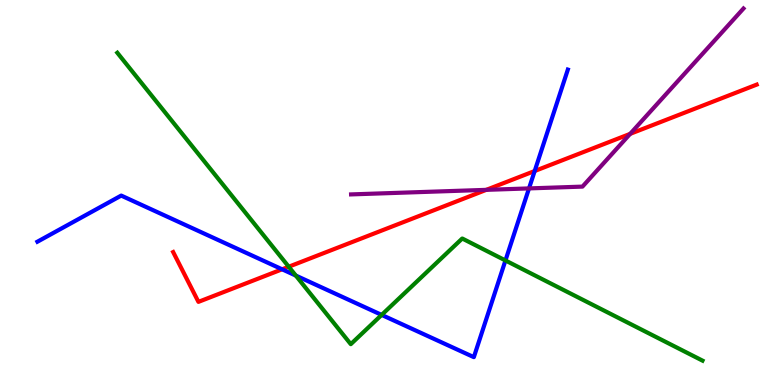[{'lines': ['blue', 'red'], 'intersections': [{'x': 3.64, 'y': 3.01}, {'x': 6.9, 'y': 5.56}]}, {'lines': ['green', 'red'], 'intersections': [{'x': 3.73, 'y': 3.07}]}, {'lines': ['purple', 'red'], 'intersections': [{'x': 6.27, 'y': 5.07}, {'x': 8.13, 'y': 6.52}]}, {'lines': ['blue', 'green'], 'intersections': [{'x': 3.82, 'y': 2.84}, {'x': 4.92, 'y': 1.82}, {'x': 6.52, 'y': 3.23}]}, {'lines': ['blue', 'purple'], 'intersections': [{'x': 6.83, 'y': 5.11}]}, {'lines': ['green', 'purple'], 'intersections': []}]